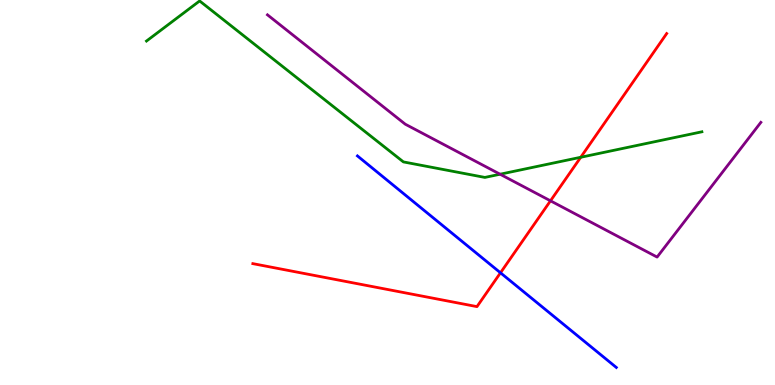[{'lines': ['blue', 'red'], 'intersections': [{'x': 6.46, 'y': 2.91}]}, {'lines': ['green', 'red'], 'intersections': [{'x': 7.49, 'y': 5.92}]}, {'lines': ['purple', 'red'], 'intersections': [{'x': 7.1, 'y': 4.78}]}, {'lines': ['blue', 'green'], 'intersections': []}, {'lines': ['blue', 'purple'], 'intersections': []}, {'lines': ['green', 'purple'], 'intersections': [{'x': 6.45, 'y': 5.47}]}]